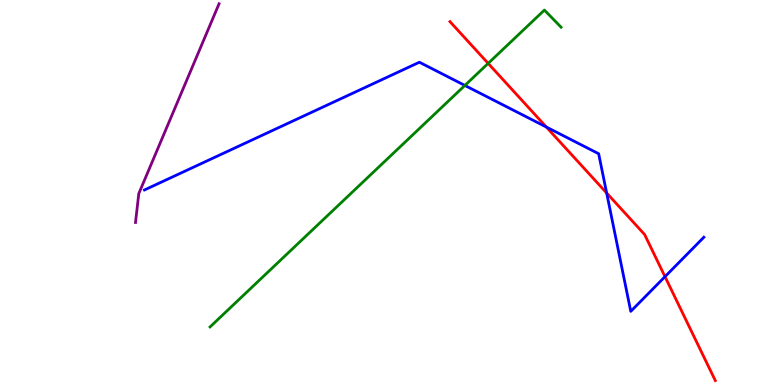[{'lines': ['blue', 'red'], 'intersections': [{'x': 7.05, 'y': 6.7}, {'x': 7.83, 'y': 4.99}, {'x': 8.58, 'y': 2.81}]}, {'lines': ['green', 'red'], 'intersections': [{'x': 6.3, 'y': 8.35}]}, {'lines': ['purple', 'red'], 'intersections': []}, {'lines': ['blue', 'green'], 'intersections': [{'x': 6.0, 'y': 7.78}]}, {'lines': ['blue', 'purple'], 'intersections': []}, {'lines': ['green', 'purple'], 'intersections': []}]